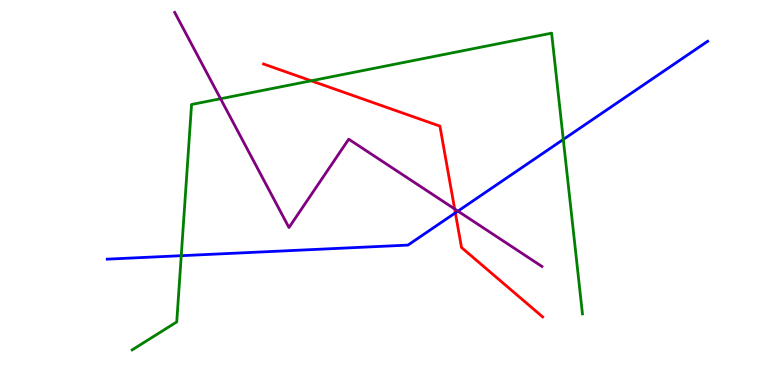[{'lines': ['blue', 'red'], 'intersections': [{'x': 5.88, 'y': 4.47}]}, {'lines': ['green', 'red'], 'intersections': [{'x': 4.02, 'y': 7.9}]}, {'lines': ['purple', 'red'], 'intersections': [{'x': 5.87, 'y': 4.57}]}, {'lines': ['blue', 'green'], 'intersections': [{'x': 2.34, 'y': 3.36}, {'x': 7.27, 'y': 6.38}]}, {'lines': ['blue', 'purple'], 'intersections': [{'x': 5.91, 'y': 4.52}]}, {'lines': ['green', 'purple'], 'intersections': [{'x': 2.85, 'y': 7.44}]}]